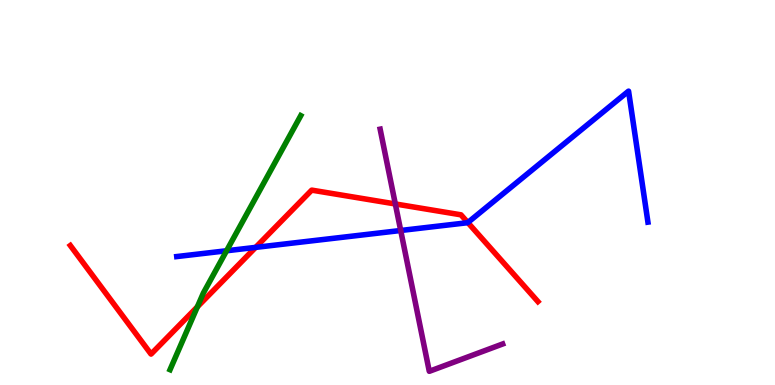[{'lines': ['blue', 'red'], 'intersections': [{'x': 3.3, 'y': 3.57}, {'x': 6.04, 'y': 4.22}]}, {'lines': ['green', 'red'], 'intersections': [{'x': 2.55, 'y': 2.03}]}, {'lines': ['purple', 'red'], 'intersections': [{'x': 5.1, 'y': 4.7}]}, {'lines': ['blue', 'green'], 'intersections': [{'x': 2.92, 'y': 3.49}]}, {'lines': ['blue', 'purple'], 'intersections': [{'x': 5.17, 'y': 4.01}]}, {'lines': ['green', 'purple'], 'intersections': []}]